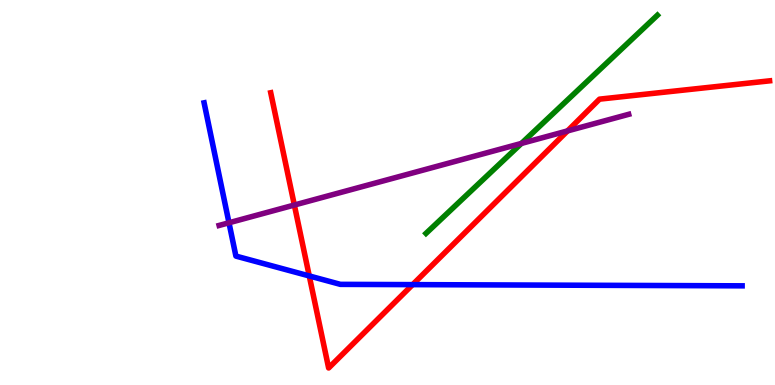[{'lines': ['blue', 'red'], 'intersections': [{'x': 3.99, 'y': 2.83}, {'x': 5.32, 'y': 2.61}]}, {'lines': ['green', 'red'], 'intersections': []}, {'lines': ['purple', 'red'], 'intersections': [{'x': 3.8, 'y': 4.67}, {'x': 7.32, 'y': 6.6}]}, {'lines': ['blue', 'green'], 'intersections': []}, {'lines': ['blue', 'purple'], 'intersections': [{'x': 2.95, 'y': 4.21}]}, {'lines': ['green', 'purple'], 'intersections': [{'x': 6.73, 'y': 6.27}]}]